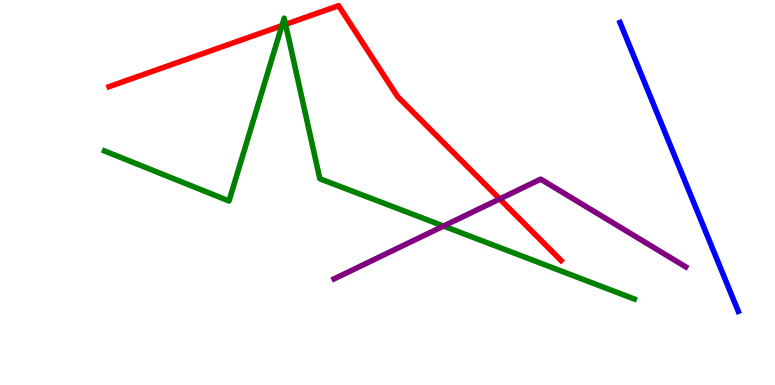[{'lines': ['blue', 'red'], 'intersections': []}, {'lines': ['green', 'red'], 'intersections': [{'x': 3.64, 'y': 9.33}, {'x': 3.68, 'y': 9.37}]}, {'lines': ['purple', 'red'], 'intersections': [{'x': 6.45, 'y': 4.83}]}, {'lines': ['blue', 'green'], 'intersections': []}, {'lines': ['blue', 'purple'], 'intersections': []}, {'lines': ['green', 'purple'], 'intersections': [{'x': 5.72, 'y': 4.13}]}]